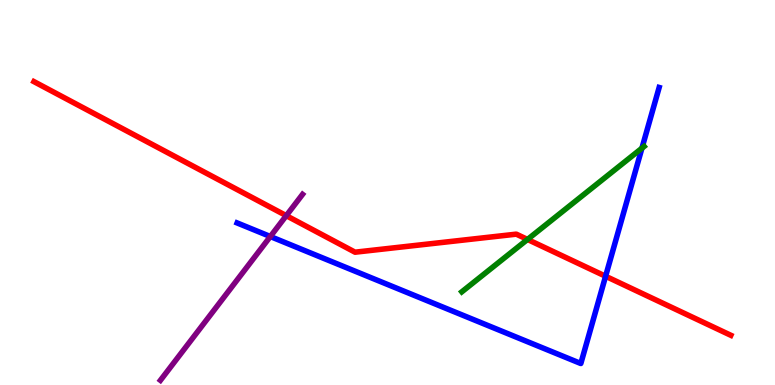[{'lines': ['blue', 'red'], 'intersections': [{'x': 7.81, 'y': 2.82}]}, {'lines': ['green', 'red'], 'intersections': [{'x': 6.81, 'y': 3.78}]}, {'lines': ['purple', 'red'], 'intersections': [{'x': 3.69, 'y': 4.4}]}, {'lines': ['blue', 'green'], 'intersections': [{'x': 8.28, 'y': 6.15}]}, {'lines': ['blue', 'purple'], 'intersections': [{'x': 3.49, 'y': 3.86}]}, {'lines': ['green', 'purple'], 'intersections': []}]